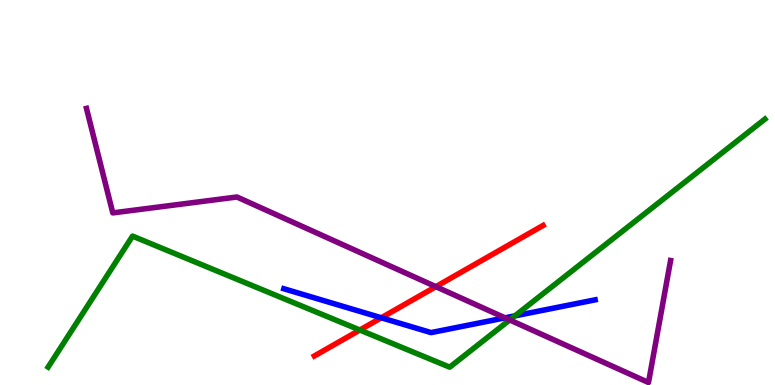[{'lines': ['blue', 'red'], 'intersections': [{'x': 4.92, 'y': 1.75}]}, {'lines': ['green', 'red'], 'intersections': [{'x': 4.64, 'y': 1.43}]}, {'lines': ['purple', 'red'], 'intersections': [{'x': 5.62, 'y': 2.55}]}, {'lines': ['blue', 'green'], 'intersections': [{'x': 6.64, 'y': 1.8}]}, {'lines': ['blue', 'purple'], 'intersections': [{'x': 6.52, 'y': 1.74}]}, {'lines': ['green', 'purple'], 'intersections': [{'x': 6.58, 'y': 1.69}]}]